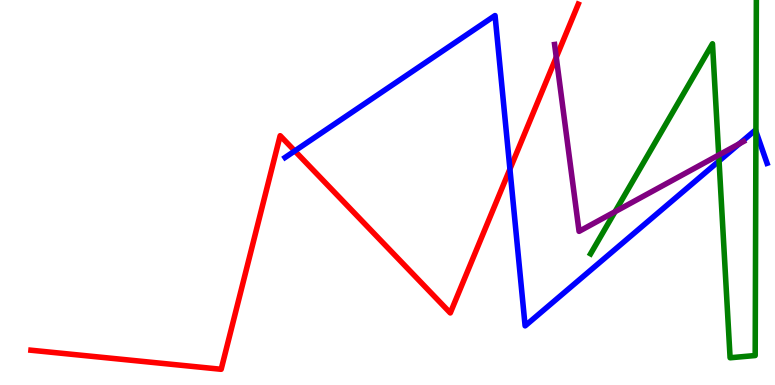[{'lines': ['blue', 'red'], 'intersections': [{'x': 3.8, 'y': 6.08}, {'x': 6.58, 'y': 5.61}]}, {'lines': ['green', 'red'], 'intersections': []}, {'lines': ['purple', 'red'], 'intersections': [{'x': 7.18, 'y': 8.51}]}, {'lines': ['blue', 'green'], 'intersections': [{'x': 9.28, 'y': 5.82}, {'x': 9.75, 'y': 6.59}]}, {'lines': ['blue', 'purple'], 'intersections': [{'x': 9.54, 'y': 6.26}]}, {'lines': ['green', 'purple'], 'intersections': [{'x': 7.94, 'y': 4.5}, {'x': 9.27, 'y': 5.97}]}]